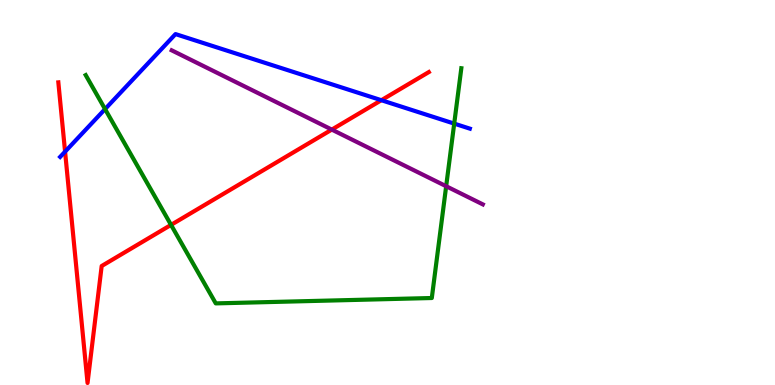[{'lines': ['blue', 'red'], 'intersections': [{'x': 0.84, 'y': 6.06}, {'x': 4.92, 'y': 7.4}]}, {'lines': ['green', 'red'], 'intersections': [{'x': 2.21, 'y': 4.16}]}, {'lines': ['purple', 'red'], 'intersections': [{'x': 4.28, 'y': 6.63}]}, {'lines': ['blue', 'green'], 'intersections': [{'x': 1.36, 'y': 7.17}, {'x': 5.86, 'y': 6.79}]}, {'lines': ['blue', 'purple'], 'intersections': []}, {'lines': ['green', 'purple'], 'intersections': [{'x': 5.76, 'y': 5.16}]}]